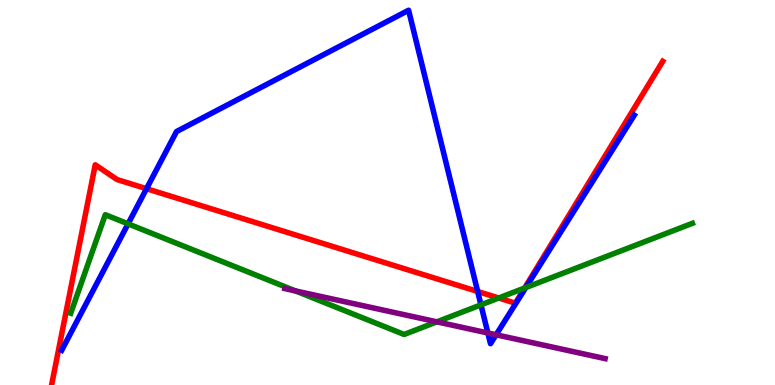[{'lines': ['blue', 'red'], 'intersections': [{'x': 1.89, 'y': 5.1}, {'x': 6.16, 'y': 2.43}]}, {'lines': ['green', 'red'], 'intersections': [{'x': 6.43, 'y': 2.26}, {'x': 6.77, 'y': 2.52}]}, {'lines': ['purple', 'red'], 'intersections': []}, {'lines': ['blue', 'green'], 'intersections': [{'x': 1.65, 'y': 4.19}, {'x': 6.21, 'y': 2.08}, {'x': 6.78, 'y': 2.53}]}, {'lines': ['blue', 'purple'], 'intersections': [{'x': 6.29, 'y': 1.35}, {'x': 6.4, 'y': 1.3}]}, {'lines': ['green', 'purple'], 'intersections': [{'x': 3.81, 'y': 2.44}, {'x': 5.64, 'y': 1.64}]}]